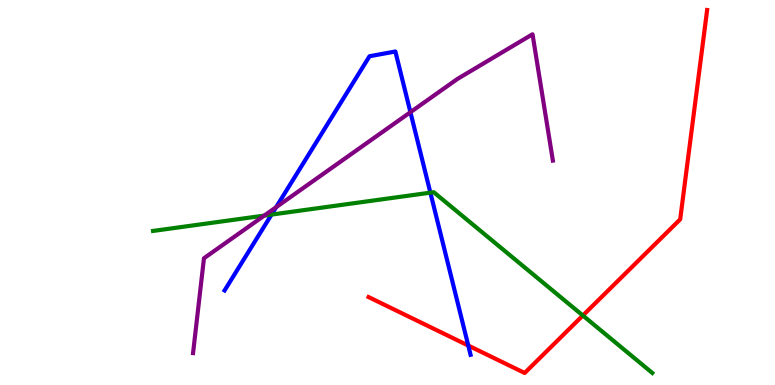[{'lines': ['blue', 'red'], 'intersections': [{'x': 6.04, 'y': 1.02}]}, {'lines': ['green', 'red'], 'intersections': [{'x': 7.52, 'y': 1.8}]}, {'lines': ['purple', 'red'], 'intersections': []}, {'lines': ['blue', 'green'], 'intersections': [{'x': 3.5, 'y': 4.43}, {'x': 5.55, 'y': 5.0}]}, {'lines': ['blue', 'purple'], 'intersections': [{'x': 3.56, 'y': 4.62}, {'x': 5.3, 'y': 7.09}]}, {'lines': ['green', 'purple'], 'intersections': [{'x': 3.41, 'y': 4.4}]}]